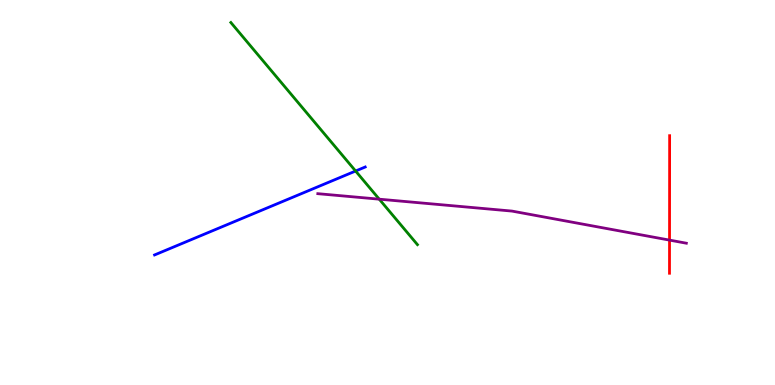[{'lines': ['blue', 'red'], 'intersections': []}, {'lines': ['green', 'red'], 'intersections': []}, {'lines': ['purple', 'red'], 'intersections': [{'x': 8.64, 'y': 3.76}]}, {'lines': ['blue', 'green'], 'intersections': [{'x': 4.59, 'y': 5.56}]}, {'lines': ['blue', 'purple'], 'intersections': []}, {'lines': ['green', 'purple'], 'intersections': [{'x': 4.89, 'y': 4.83}]}]